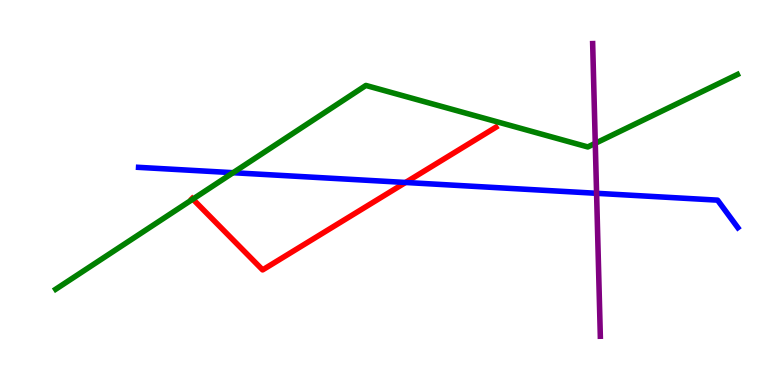[{'lines': ['blue', 'red'], 'intersections': [{'x': 5.23, 'y': 5.26}]}, {'lines': ['green', 'red'], 'intersections': [{'x': 2.49, 'y': 4.83}]}, {'lines': ['purple', 'red'], 'intersections': []}, {'lines': ['blue', 'green'], 'intersections': [{'x': 3.01, 'y': 5.51}]}, {'lines': ['blue', 'purple'], 'intersections': [{'x': 7.7, 'y': 4.98}]}, {'lines': ['green', 'purple'], 'intersections': [{'x': 7.68, 'y': 6.28}]}]